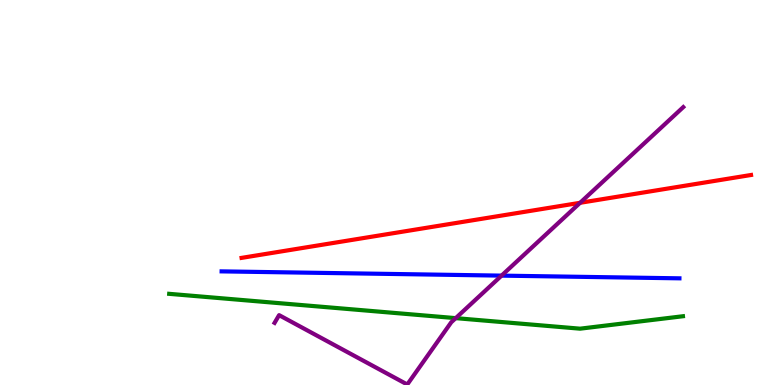[{'lines': ['blue', 'red'], 'intersections': []}, {'lines': ['green', 'red'], 'intersections': []}, {'lines': ['purple', 'red'], 'intersections': [{'x': 7.49, 'y': 4.73}]}, {'lines': ['blue', 'green'], 'intersections': []}, {'lines': ['blue', 'purple'], 'intersections': [{'x': 6.47, 'y': 2.84}]}, {'lines': ['green', 'purple'], 'intersections': [{'x': 5.88, 'y': 1.74}]}]